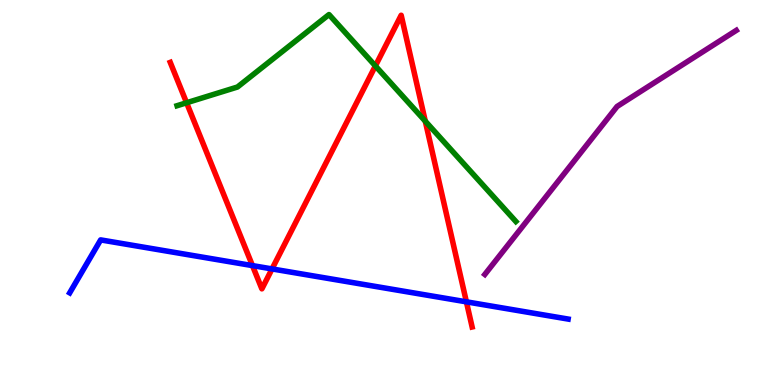[{'lines': ['blue', 'red'], 'intersections': [{'x': 3.26, 'y': 3.1}, {'x': 3.51, 'y': 3.02}, {'x': 6.02, 'y': 2.16}]}, {'lines': ['green', 'red'], 'intersections': [{'x': 2.41, 'y': 7.33}, {'x': 4.84, 'y': 8.29}, {'x': 5.49, 'y': 6.85}]}, {'lines': ['purple', 'red'], 'intersections': []}, {'lines': ['blue', 'green'], 'intersections': []}, {'lines': ['blue', 'purple'], 'intersections': []}, {'lines': ['green', 'purple'], 'intersections': []}]